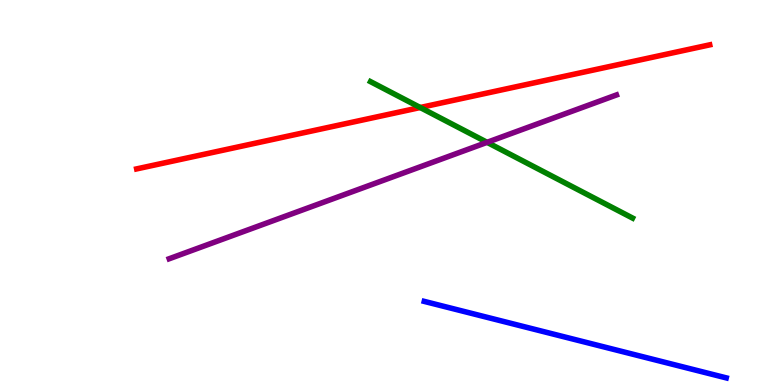[{'lines': ['blue', 'red'], 'intersections': []}, {'lines': ['green', 'red'], 'intersections': [{'x': 5.42, 'y': 7.21}]}, {'lines': ['purple', 'red'], 'intersections': []}, {'lines': ['blue', 'green'], 'intersections': []}, {'lines': ['blue', 'purple'], 'intersections': []}, {'lines': ['green', 'purple'], 'intersections': [{'x': 6.29, 'y': 6.3}]}]